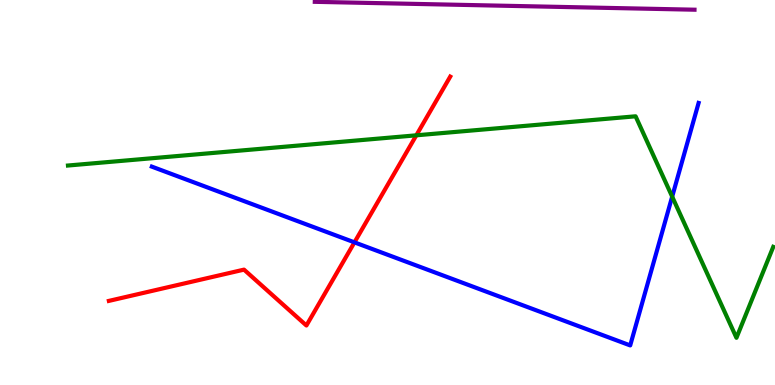[{'lines': ['blue', 'red'], 'intersections': [{'x': 4.57, 'y': 3.7}]}, {'lines': ['green', 'red'], 'intersections': [{'x': 5.37, 'y': 6.49}]}, {'lines': ['purple', 'red'], 'intersections': []}, {'lines': ['blue', 'green'], 'intersections': [{'x': 8.67, 'y': 4.89}]}, {'lines': ['blue', 'purple'], 'intersections': []}, {'lines': ['green', 'purple'], 'intersections': []}]